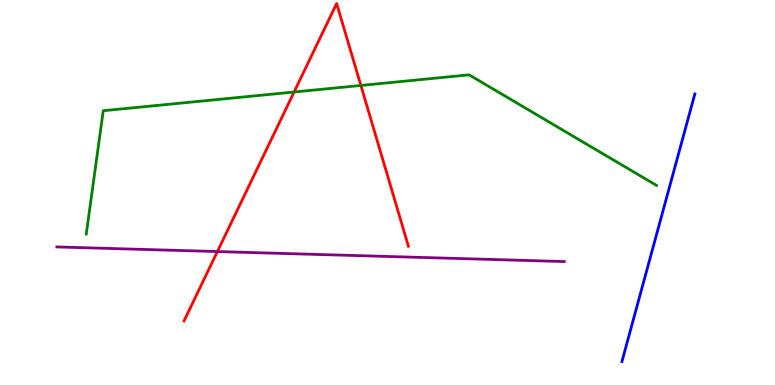[{'lines': ['blue', 'red'], 'intersections': []}, {'lines': ['green', 'red'], 'intersections': [{'x': 3.79, 'y': 7.61}, {'x': 4.66, 'y': 7.78}]}, {'lines': ['purple', 'red'], 'intersections': [{'x': 2.8, 'y': 3.47}]}, {'lines': ['blue', 'green'], 'intersections': []}, {'lines': ['blue', 'purple'], 'intersections': []}, {'lines': ['green', 'purple'], 'intersections': []}]